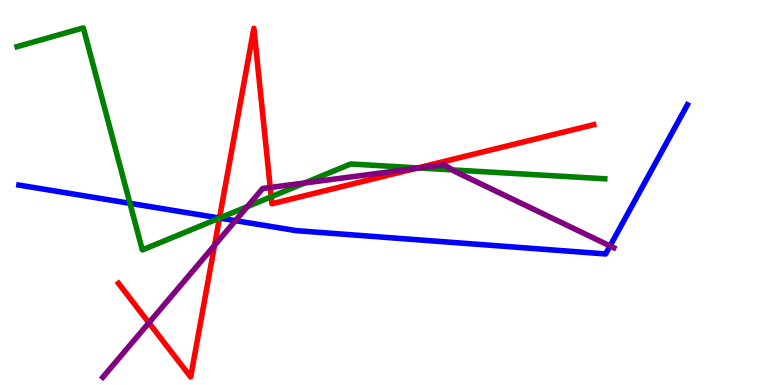[{'lines': ['blue', 'red'], 'intersections': [{'x': 2.83, 'y': 4.34}]}, {'lines': ['green', 'red'], 'intersections': [{'x': 2.83, 'y': 4.33}, {'x': 3.5, 'y': 4.89}, {'x': 5.39, 'y': 5.64}]}, {'lines': ['purple', 'red'], 'intersections': [{'x': 1.92, 'y': 1.62}, {'x': 2.77, 'y': 3.63}, {'x': 3.49, 'y': 5.13}, {'x': 5.37, 'y': 5.63}]}, {'lines': ['blue', 'green'], 'intersections': [{'x': 1.68, 'y': 4.72}, {'x': 2.83, 'y': 4.34}]}, {'lines': ['blue', 'purple'], 'intersections': [{'x': 3.04, 'y': 4.27}, {'x': 7.87, 'y': 3.61}]}, {'lines': ['green', 'purple'], 'intersections': [{'x': 3.19, 'y': 4.63}, {'x': 3.93, 'y': 5.25}, {'x': 5.41, 'y': 5.64}, {'x': 5.84, 'y': 5.59}]}]